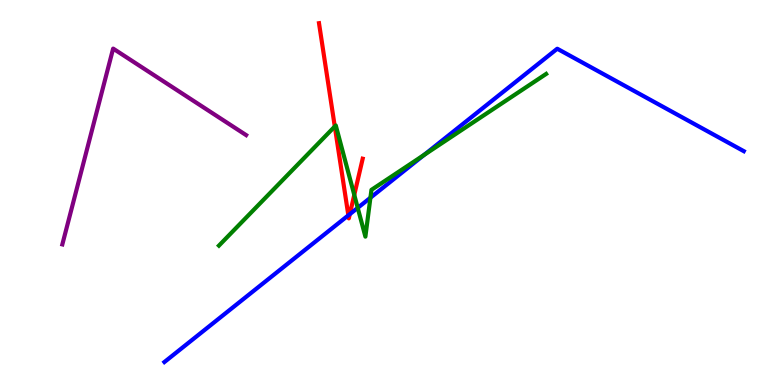[{'lines': ['blue', 'red'], 'intersections': [{'x': 4.49, 'y': 4.41}, {'x': 4.51, 'y': 4.44}]}, {'lines': ['green', 'red'], 'intersections': [{'x': 4.32, 'y': 6.71}, {'x': 4.57, 'y': 4.94}]}, {'lines': ['purple', 'red'], 'intersections': []}, {'lines': ['blue', 'green'], 'intersections': [{'x': 4.62, 'y': 4.6}, {'x': 4.78, 'y': 4.86}, {'x': 5.47, 'y': 5.98}]}, {'lines': ['blue', 'purple'], 'intersections': []}, {'lines': ['green', 'purple'], 'intersections': []}]